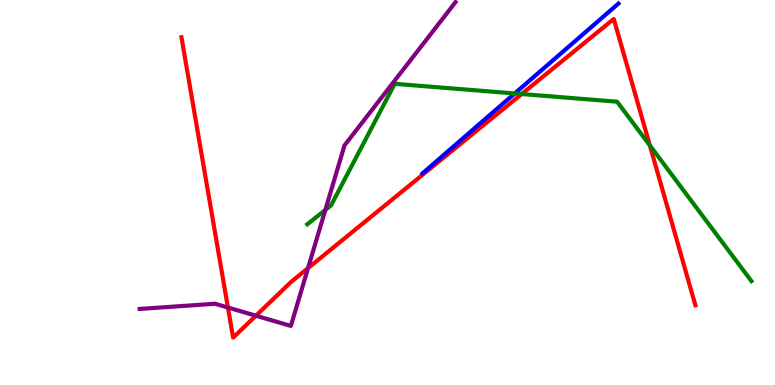[{'lines': ['blue', 'red'], 'intersections': []}, {'lines': ['green', 'red'], 'intersections': [{'x': 6.73, 'y': 7.56}, {'x': 8.38, 'y': 6.22}]}, {'lines': ['purple', 'red'], 'intersections': [{'x': 2.94, 'y': 2.01}, {'x': 3.3, 'y': 1.8}, {'x': 3.97, 'y': 3.04}]}, {'lines': ['blue', 'green'], 'intersections': [{'x': 6.64, 'y': 7.57}]}, {'lines': ['blue', 'purple'], 'intersections': []}, {'lines': ['green', 'purple'], 'intersections': [{'x': 4.2, 'y': 4.55}]}]